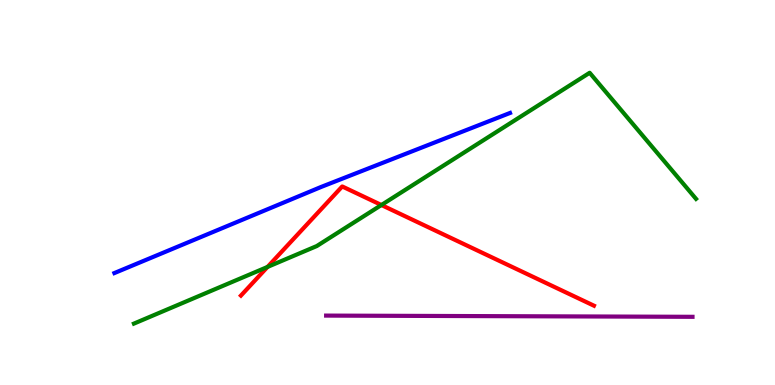[{'lines': ['blue', 'red'], 'intersections': []}, {'lines': ['green', 'red'], 'intersections': [{'x': 3.45, 'y': 3.07}, {'x': 4.92, 'y': 4.67}]}, {'lines': ['purple', 'red'], 'intersections': []}, {'lines': ['blue', 'green'], 'intersections': []}, {'lines': ['blue', 'purple'], 'intersections': []}, {'lines': ['green', 'purple'], 'intersections': []}]